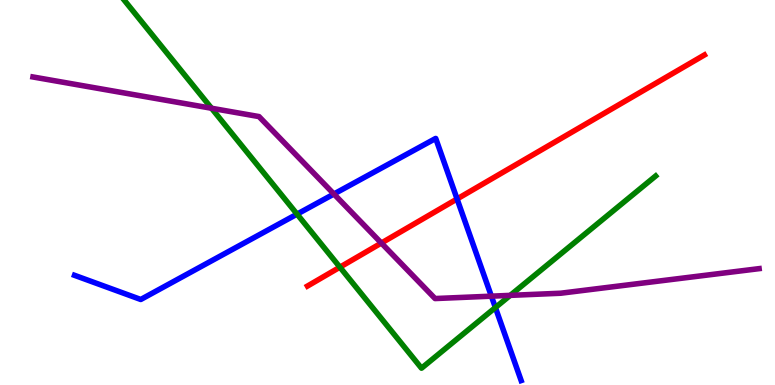[{'lines': ['blue', 'red'], 'intersections': [{'x': 5.9, 'y': 4.83}]}, {'lines': ['green', 'red'], 'intersections': [{'x': 4.39, 'y': 3.06}]}, {'lines': ['purple', 'red'], 'intersections': [{'x': 4.92, 'y': 3.69}]}, {'lines': ['blue', 'green'], 'intersections': [{'x': 3.83, 'y': 4.44}, {'x': 6.39, 'y': 2.01}]}, {'lines': ['blue', 'purple'], 'intersections': [{'x': 4.31, 'y': 4.96}, {'x': 6.34, 'y': 2.31}]}, {'lines': ['green', 'purple'], 'intersections': [{'x': 2.73, 'y': 7.19}, {'x': 6.58, 'y': 2.33}]}]